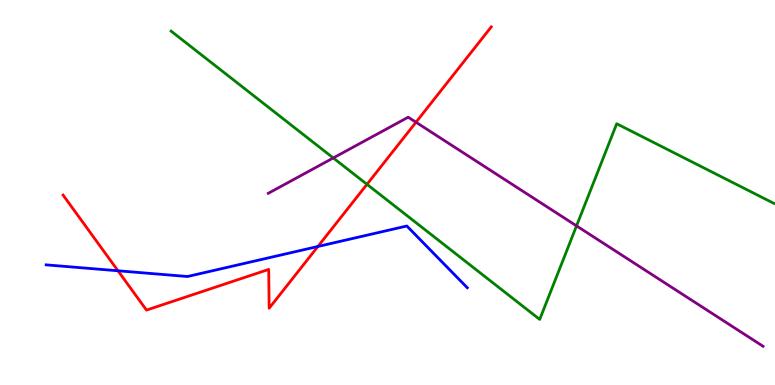[{'lines': ['blue', 'red'], 'intersections': [{'x': 1.52, 'y': 2.97}, {'x': 4.1, 'y': 3.6}]}, {'lines': ['green', 'red'], 'intersections': [{'x': 4.74, 'y': 5.21}]}, {'lines': ['purple', 'red'], 'intersections': [{'x': 5.37, 'y': 6.83}]}, {'lines': ['blue', 'green'], 'intersections': []}, {'lines': ['blue', 'purple'], 'intersections': []}, {'lines': ['green', 'purple'], 'intersections': [{'x': 4.3, 'y': 5.9}, {'x': 7.44, 'y': 4.13}]}]